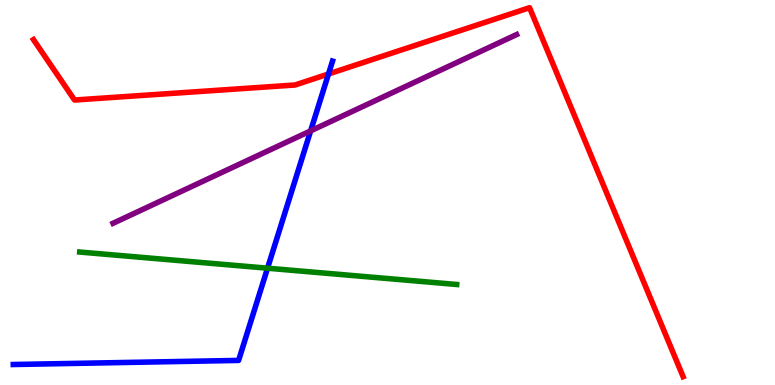[{'lines': ['blue', 'red'], 'intersections': [{'x': 4.24, 'y': 8.08}]}, {'lines': ['green', 'red'], 'intersections': []}, {'lines': ['purple', 'red'], 'intersections': []}, {'lines': ['blue', 'green'], 'intersections': [{'x': 3.45, 'y': 3.03}]}, {'lines': ['blue', 'purple'], 'intersections': [{'x': 4.01, 'y': 6.6}]}, {'lines': ['green', 'purple'], 'intersections': []}]